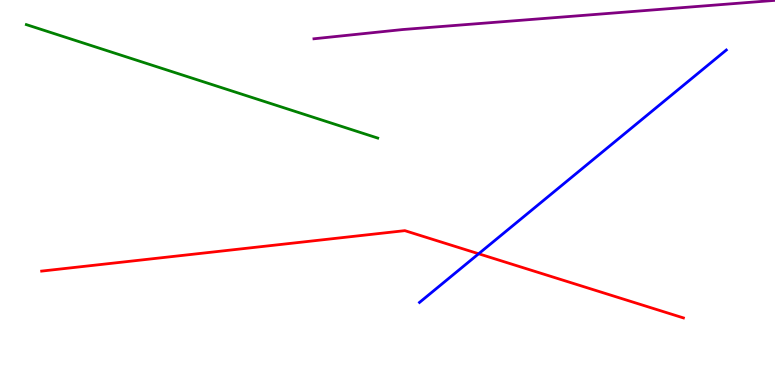[{'lines': ['blue', 'red'], 'intersections': [{'x': 6.18, 'y': 3.41}]}, {'lines': ['green', 'red'], 'intersections': []}, {'lines': ['purple', 'red'], 'intersections': []}, {'lines': ['blue', 'green'], 'intersections': []}, {'lines': ['blue', 'purple'], 'intersections': []}, {'lines': ['green', 'purple'], 'intersections': []}]